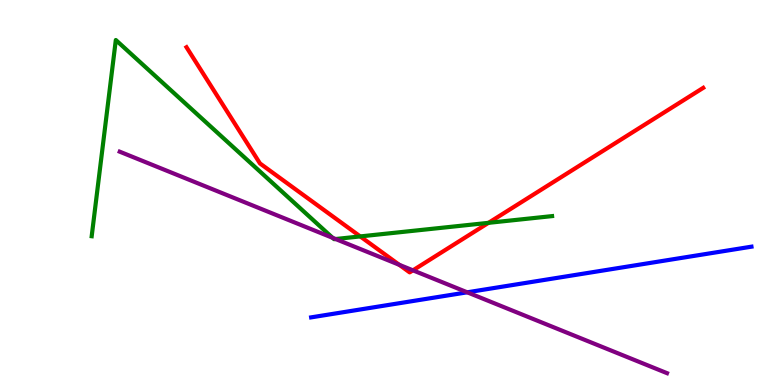[{'lines': ['blue', 'red'], 'intersections': []}, {'lines': ['green', 'red'], 'intersections': [{'x': 4.65, 'y': 3.86}, {'x': 6.3, 'y': 4.21}]}, {'lines': ['purple', 'red'], 'intersections': [{'x': 5.15, 'y': 3.12}, {'x': 5.33, 'y': 2.98}]}, {'lines': ['blue', 'green'], 'intersections': []}, {'lines': ['blue', 'purple'], 'intersections': [{'x': 6.03, 'y': 2.41}]}, {'lines': ['green', 'purple'], 'intersections': [{'x': 4.29, 'y': 3.82}, {'x': 4.33, 'y': 3.79}]}]